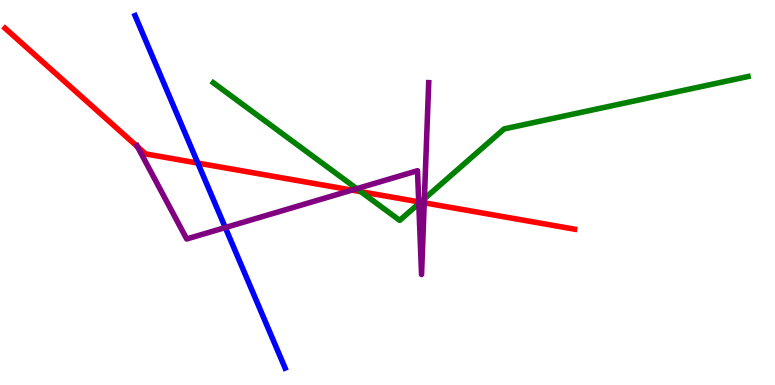[{'lines': ['blue', 'red'], 'intersections': [{'x': 2.55, 'y': 5.76}]}, {'lines': ['green', 'red'], 'intersections': [{'x': 4.66, 'y': 5.02}, {'x': 5.43, 'y': 4.75}]}, {'lines': ['purple', 'red'], 'intersections': [{'x': 1.77, 'y': 6.19}, {'x': 4.54, 'y': 5.06}, {'x': 5.4, 'y': 4.76}, {'x': 5.47, 'y': 4.73}]}, {'lines': ['blue', 'green'], 'intersections': []}, {'lines': ['blue', 'purple'], 'intersections': [{'x': 2.91, 'y': 4.09}]}, {'lines': ['green', 'purple'], 'intersections': [{'x': 4.6, 'y': 5.1}, {'x': 5.4, 'y': 4.71}, {'x': 5.48, 'y': 4.84}]}]